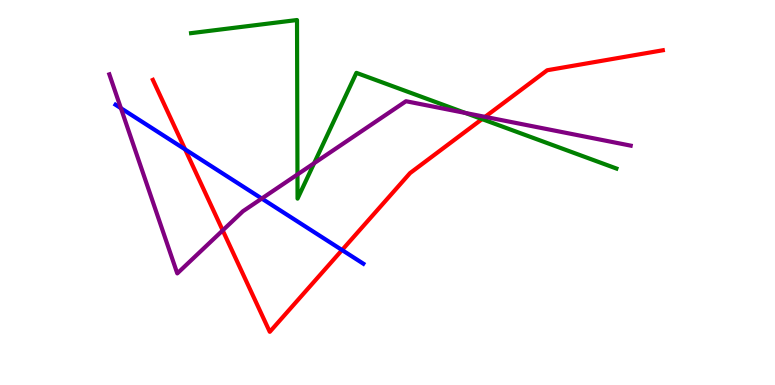[{'lines': ['blue', 'red'], 'intersections': [{'x': 2.39, 'y': 6.12}, {'x': 4.41, 'y': 3.51}]}, {'lines': ['green', 'red'], 'intersections': [{'x': 6.22, 'y': 6.91}]}, {'lines': ['purple', 'red'], 'intersections': [{'x': 2.87, 'y': 4.02}, {'x': 6.26, 'y': 6.96}]}, {'lines': ['blue', 'green'], 'intersections': []}, {'lines': ['blue', 'purple'], 'intersections': [{'x': 1.56, 'y': 7.19}, {'x': 3.38, 'y': 4.84}]}, {'lines': ['green', 'purple'], 'intersections': [{'x': 3.84, 'y': 5.47}, {'x': 4.05, 'y': 5.76}, {'x': 6.01, 'y': 7.07}]}]